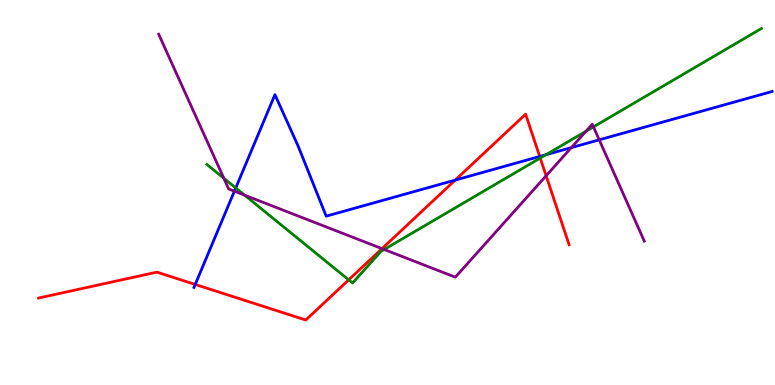[{'lines': ['blue', 'red'], 'intersections': [{'x': 2.52, 'y': 2.61}, {'x': 5.87, 'y': 5.32}, {'x': 6.96, 'y': 5.94}]}, {'lines': ['green', 'red'], 'intersections': [{'x': 4.5, 'y': 2.73}, {'x': 6.97, 'y': 5.89}]}, {'lines': ['purple', 'red'], 'intersections': [{'x': 4.93, 'y': 3.54}, {'x': 7.05, 'y': 5.43}]}, {'lines': ['blue', 'green'], 'intersections': [{'x': 3.04, 'y': 5.12}, {'x': 7.04, 'y': 5.98}]}, {'lines': ['blue', 'purple'], 'intersections': [{'x': 3.02, 'y': 5.03}, {'x': 7.37, 'y': 6.17}, {'x': 7.73, 'y': 6.37}]}, {'lines': ['green', 'purple'], 'intersections': [{'x': 2.89, 'y': 5.37}, {'x': 3.16, 'y': 4.93}, {'x': 4.96, 'y': 3.52}, {'x': 7.56, 'y': 6.59}, {'x': 7.66, 'y': 6.7}]}]